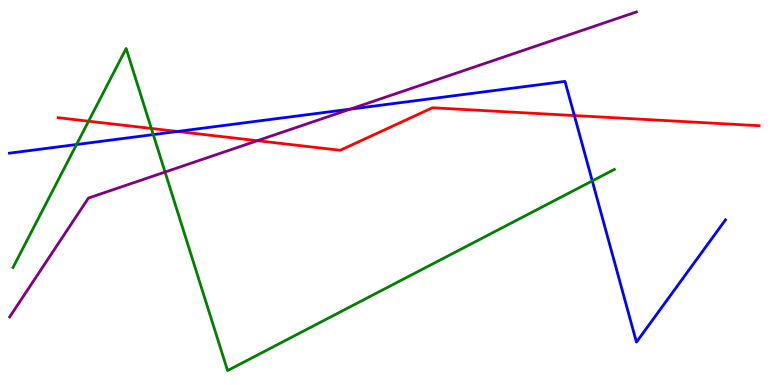[{'lines': ['blue', 'red'], 'intersections': [{'x': 2.29, 'y': 6.59}, {'x': 7.41, 'y': 7.0}]}, {'lines': ['green', 'red'], 'intersections': [{'x': 1.14, 'y': 6.85}, {'x': 1.95, 'y': 6.66}]}, {'lines': ['purple', 'red'], 'intersections': [{'x': 3.32, 'y': 6.35}]}, {'lines': ['blue', 'green'], 'intersections': [{'x': 0.988, 'y': 6.25}, {'x': 1.98, 'y': 6.5}, {'x': 7.64, 'y': 5.3}]}, {'lines': ['blue', 'purple'], 'intersections': [{'x': 4.52, 'y': 7.17}]}, {'lines': ['green', 'purple'], 'intersections': [{'x': 2.13, 'y': 5.53}]}]